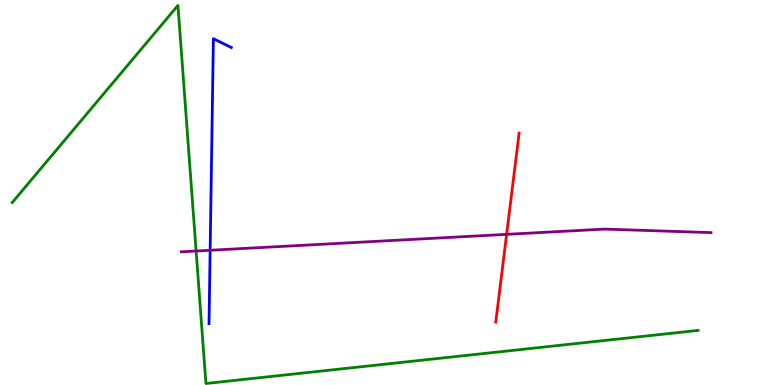[{'lines': ['blue', 'red'], 'intersections': []}, {'lines': ['green', 'red'], 'intersections': []}, {'lines': ['purple', 'red'], 'intersections': [{'x': 6.54, 'y': 3.91}]}, {'lines': ['blue', 'green'], 'intersections': []}, {'lines': ['blue', 'purple'], 'intersections': [{'x': 2.71, 'y': 3.5}]}, {'lines': ['green', 'purple'], 'intersections': [{'x': 2.53, 'y': 3.48}]}]